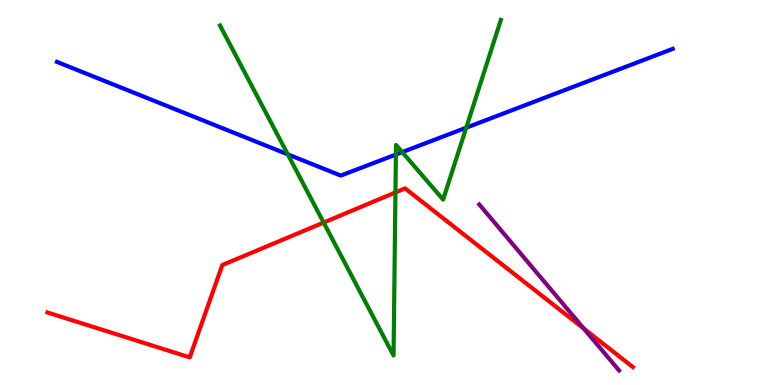[{'lines': ['blue', 'red'], 'intersections': []}, {'lines': ['green', 'red'], 'intersections': [{'x': 4.18, 'y': 4.22}, {'x': 5.1, 'y': 5.0}]}, {'lines': ['purple', 'red'], 'intersections': [{'x': 7.53, 'y': 1.47}]}, {'lines': ['blue', 'green'], 'intersections': [{'x': 3.71, 'y': 5.99}, {'x': 5.11, 'y': 5.99}, {'x': 5.19, 'y': 6.05}, {'x': 6.02, 'y': 6.68}]}, {'lines': ['blue', 'purple'], 'intersections': []}, {'lines': ['green', 'purple'], 'intersections': []}]